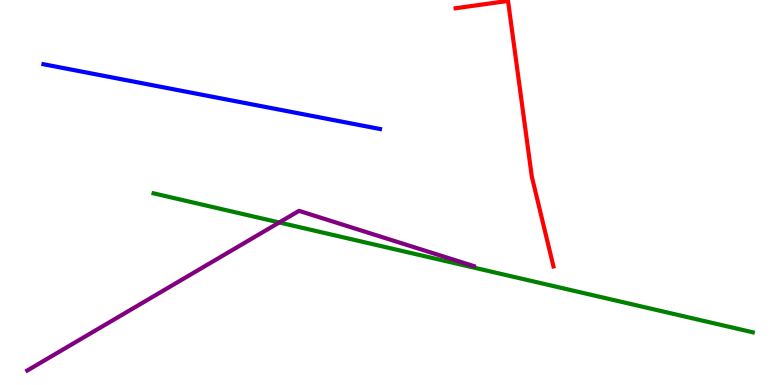[{'lines': ['blue', 'red'], 'intersections': []}, {'lines': ['green', 'red'], 'intersections': []}, {'lines': ['purple', 'red'], 'intersections': []}, {'lines': ['blue', 'green'], 'intersections': []}, {'lines': ['blue', 'purple'], 'intersections': []}, {'lines': ['green', 'purple'], 'intersections': [{'x': 3.6, 'y': 4.22}]}]